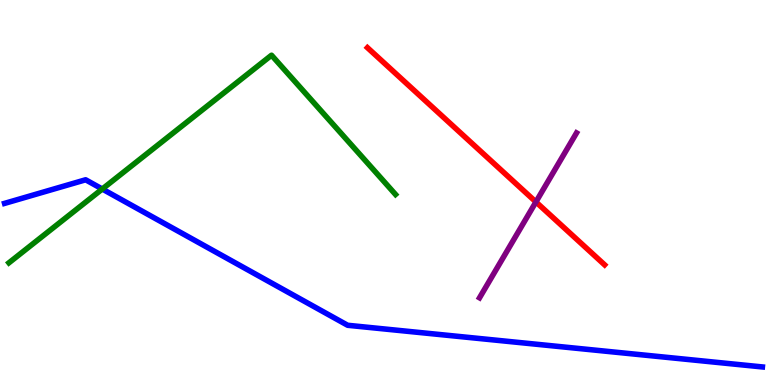[{'lines': ['blue', 'red'], 'intersections': []}, {'lines': ['green', 'red'], 'intersections': []}, {'lines': ['purple', 'red'], 'intersections': [{'x': 6.92, 'y': 4.75}]}, {'lines': ['blue', 'green'], 'intersections': [{'x': 1.32, 'y': 5.09}]}, {'lines': ['blue', 'purple'], 'intersections': []}, {'lines': ['green', 'purple'], 'intersections': []}]